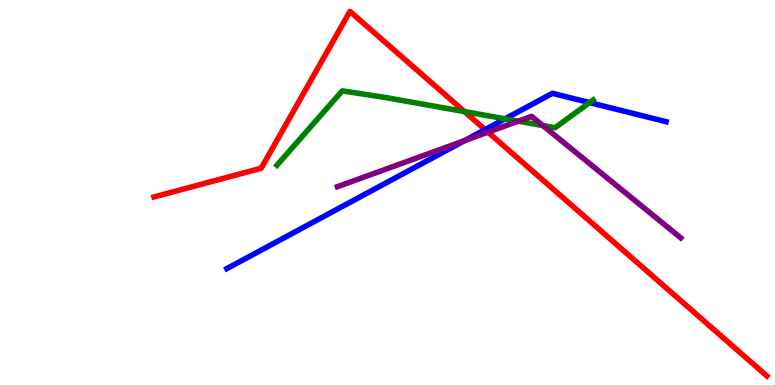[{'lines': ['blue', 'red'], 'intersections': [{'x': 6.26, 'y': 6.63}]}, {'lines': ['green', 'red'], 'intersections': [{'x': 5.99, 'y': 7.1}]}, {'lines': ['purple', 'red'], 'intersections': [{'x': 6.3, 'y': 6.57}]}, {'lines': ['blue', 'green'], 'intersections': [{'x': 6.52, 'y': 6.91}, {'x': 7.61, 'y': 7.34}]}, {'lines': ['blue', 'purple'], 'intersections': [{'x': 5.99, 'y': 6.35}]}, {'lines': ['green', 'purple'], 'intersections': [{'x': 6.69, 'y': 6.85}, {'x': 7.0, 'y': 6.74}]}]